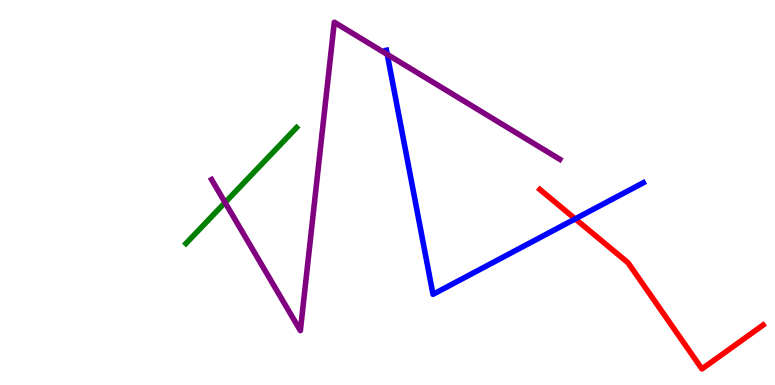[{'lines': ['blue', 'red'], 'intersections': [{'x': 7.42, 'y': 4.32}]}, {'lines': ['green', 'red'], 'intersections': []}, {'lines': ['purple', 'red'], 'intersections': []}, {'lines': ['blue', 'green'], 'intersections': []}, {'lines': ['blue', 'purple'], 'intersections': [{'x': 5.0, 'y': 8.59}]}, {'lines': ['green', 'purple'], 'intersections': [{'x': 2.9, 'y': 4.74}]}]